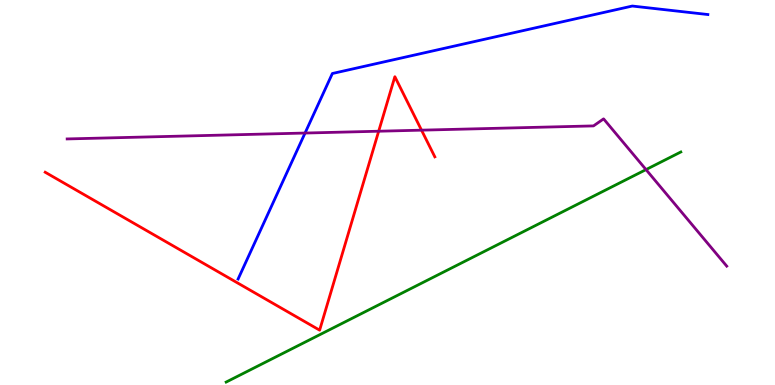[{'lines': ['blue', 'red'], 'intersections': []}, {'lines': ['green', 'red'], 'intersections': []}, {'lines': ['purple', 'red'], 'intersections': [{'x': 4.89, 'y': 6.59}, {'x': 5.44, 'y': 6.62}]}, {'lines': ['blue', 'green'], 'intersections': []}, {'lines': ['blue', 'purple'], 'intersections': [{'x': 3.94, 'y': 6.54}]}, {'lines': ['green', 'purple'], 'intersections': [{'x': 8.34, 'y': 5.59}]}]